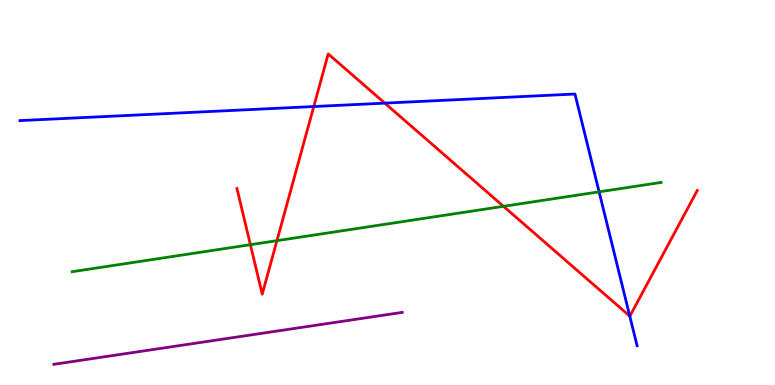[{'lines': ['blue', 'red'], 'intersections': [{'x': 4.05, 'y': 7.23}, {'x': 4.97, 'y': 7.32}, {'x': 8.13, 'y': 1.79}]}, {'lines': ['green', 'red'], 'intersections': [{'x': 3.23, 'y': 3.64}, {'x': 3.57, 'y': 3.75}, {'x': 6.5, 'y': 4.64}]}, {'lines': ['purple', 'red'], 'intersections': []}, {'lines': ['blue', 'green'], 'intersections': [{'x': 7.73, 'y': 5.02}]}, {'lines': ['blue', 'purple'], 'intersections': []}, {'lines': ['green', 'purple'], 'intersections': []}]